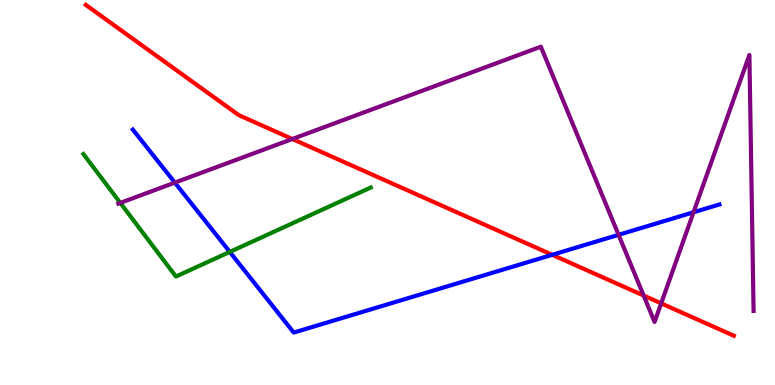[{'lines': ['blue', 'red'], 'intersections': [{'x': 7.13, 'y': 3.38}]}, {'lines': ['green', 'red'], 'intersections': []}, {'lines': ['purple', 'red'], 'intersections': [{'x': 3.77, 'y': 6.39}, {'x': 8.31, 'y': 2.32}, {'x': 8.53, 'y': 2.12}]}, {'lines': ['blue', 'green'], 'intersections': [{'x': 2.97, 'y': 3.46}]}, {'lines': ['blue', 'purple'], 'intersections': [{'x': 2.26, 'y': 5.26}, {'x': 7.98, 'y': 3.9}, {'x': 8.95, 'y': 4.49}]}, {'lines': ['green', 'purple'], 'intersections': [{'x': 1.55, 'y': 4.73}]}]